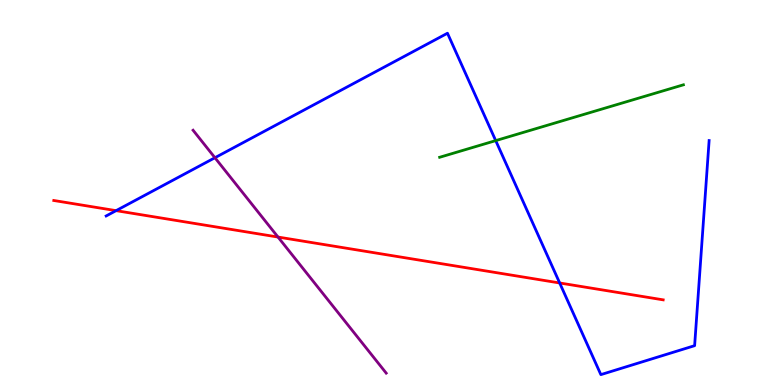[{'lines': ['blue', 'red'], 'intersections': [{'x': 1.5, 'y': 4.53}, {'x': 7.22, 'y': 2.65}]}, {'lines': ['green', 'red'], 'intersections': []}, {'lines': ['purple', 'red'], 'intersections': [{'x': 3.59, 'y': 3.84}]}, {'lines': ['blue', 'green'], 'intersections': [{'x': 6.4, 'y': 6.35}]}, {'lines': ['blue', 'purple'], 'intersections': [{'x': 2.77, 'y': 5.9}]}, {'lines': ['green', 'purple'], 'intersections': []}]